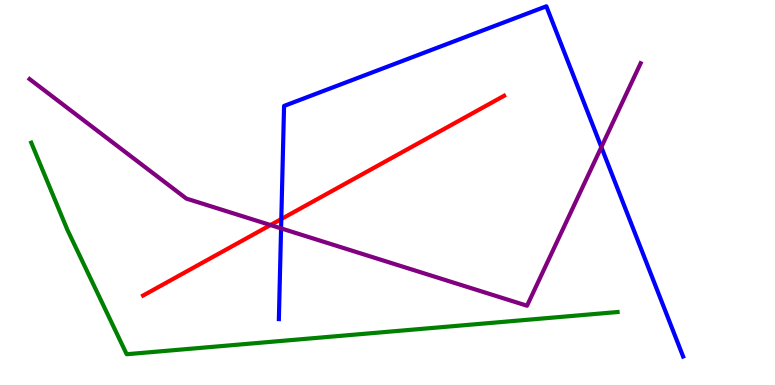[{'lines': ['blue', 'red'], 'intersections': [{'x': 3.63, 'y': 4.31}]}, {'lines': ['green', 'red'], 'intersections': []}, {'lines': ['purple', 'red'], 'intersections': [{'x': 3.49, 'y': 4.15}]}, {'lines': ['blue', 'green'], 'intersections': []}, {'lines': ['blue', 'purple'], 'intersections': [{'x': 3.63, 'y': 4.07}, {'x': 7.76, 'y': 6.18}]}, {'lines': ['green', 'purple'], 'intersections': []}]